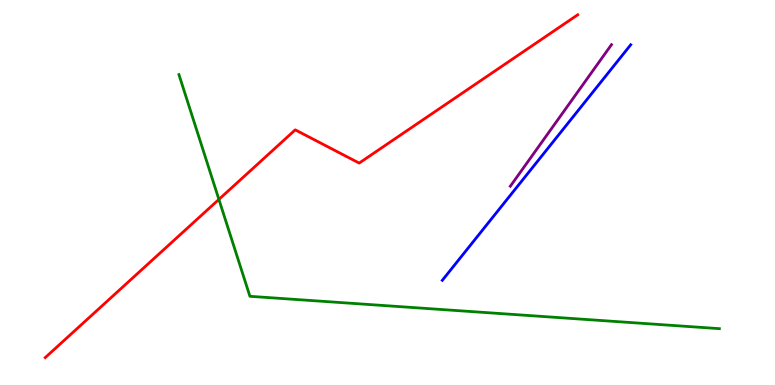[{'lines': ['blue', 'red'], 'intersections': []}, {'lines': ['green', 'red'], 'intersections': [{'x': 2.82, 'y': 4.82}]}, {'lines': ['purple', 'red'], 'intersections': []}, {'lines': ['blue', 'green'], 'intersections': []}, {'lines': ['blue', 'purple'], 'intersections': []}, {'lines': ['green', 'purple'], 'intersections': []}]